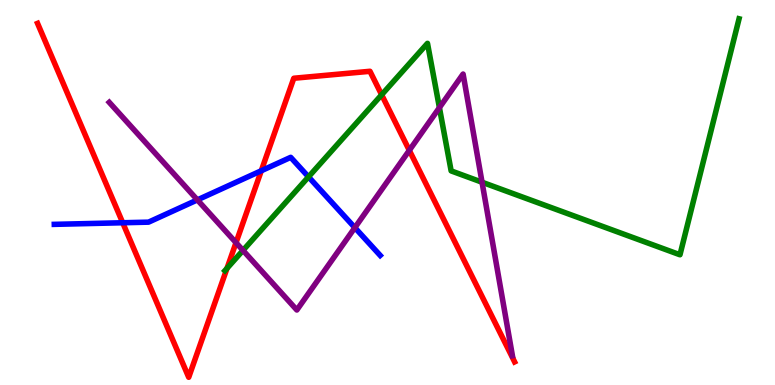[{'lines': ['blue', 'red'], 'intersections': [{'x': 1.58, 'y': 4.21}, {'x': 3.37, 'y': 5.56}]}, {'lines': ['green', 'red'], 'intersections': [{'x': 2.93, 'y': 3.03}, {'x': 4.92, 'y': 7.54}]}, {'lines': ['purple', 'red'], 'intersections': [{'x': 3.05, 'y': 3.7}, {'x': 5.28, 'y': 6.09}]}, {'lines': ['blue', 'green'], 'intersections': [{'x': 3.98, 'y': 5.41}]}, {'lines': ['blue', 'purple'], 'intersections': [{'x': 2.55, 'y': 4.81}, {'x': 4.58, 'y': 4.09}]}, {'lines': ['green', 'purple'], 'intersections': [{'x': 3.14, 'y': 3.5}, {'x': 5.67, 'y': 7.2}, {'x': 6.22, 'y': 5.27}]}]